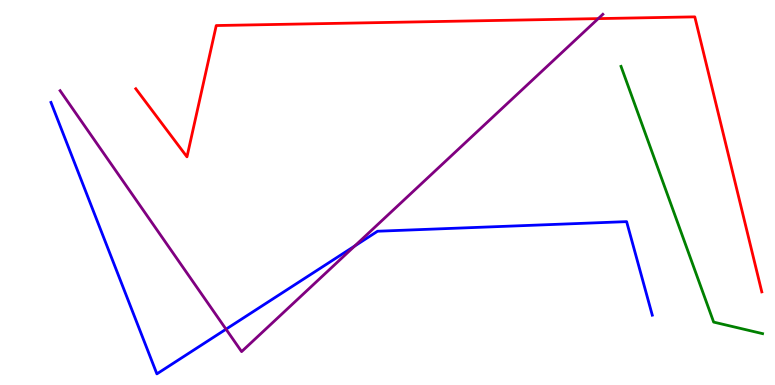[{'lines': ['blue', 'red'], 'intersections': []}, {'lines': ['green', 'red'], 'intersections': []}, {'lines': ['purple', 'red'], 'intersections': [{'x': 7.72, 'y': 9.52}]}, {'lines': ['blue', 'green'], 'intersections': []}, {'lines': ['blue', 'purple'], 'intersections': [{'x': 2.92, 'y': 1.45}, {'x': 4.58, 'y': 3.61}]}, {'lines': ['green', 'purple'], 'intersections': []}]